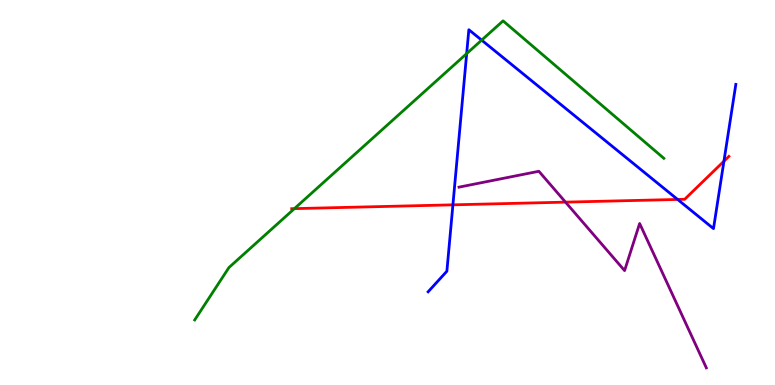[{'lines': ['blue', 'red'], 'intersections': [{'x': 5.84, 'y': 4.68}, {'x': 8.74, 'y': 4.82}, {'x': 9.34, 'y': 5.81}]}, {'lines': ['green', 'red'], 'intersections': [{'x': 3.8, 'y': 4.58}]}, {'lines': ['purple', 'red'], 'intersections': [{'x': 7.3, 'y': 4.75}]}, {'lines': ['blue', 'green'], 'intersections': [{'x': 6.02, 'y': 8.61}, {'x': 6.21, 'y': 8.96}]}, {'lines': ['blue', 'purple'], 'intersections': []}, {'lines': ['green', 'purple'], 'intersections': []}]